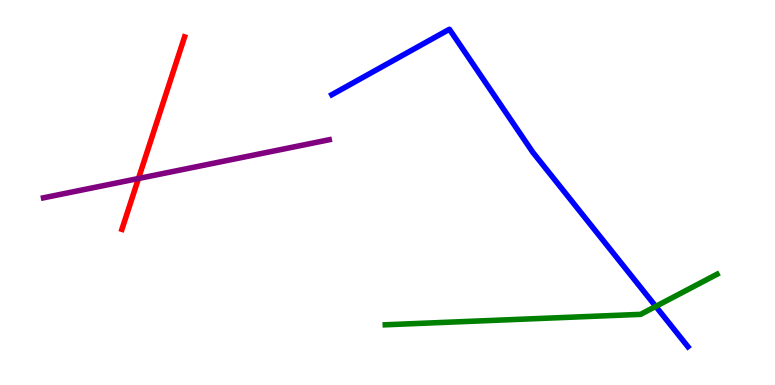[{'lines': ['blue', 'red'], 'intersections': []}, {'lines': ['green', 'red'], 'intersections': []}, {'lines': ['purple', 'red'], 'intersections': [{'x': 1.79, 'y': 5.36}]}, {'lines': ['blue', 'green'], 'intersections': [{'x': 8.46, 'y': 2.04}]}, {'lines': ['blue', 'purple'], 'intersections': []}, {'lines': ['green', 'purple'], 'intersections': []}]